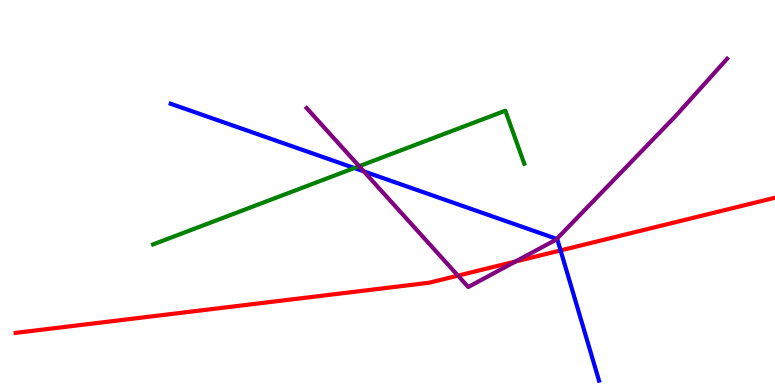[{'lines': ['blue', 'red'], 'intersections': [{'x': 7.23, 'y': 3.5}]}, {'lines': ['green', 'red'], 'intersections': []}, {'lines': ['purple', 'red'], 'intersections': [{'x': 5.91, 'y': 2.84}, {'x': 6.65, 'y': 3.21}]}, {'lines': ['blue', 'green'], 'intersections': [{'x': 4.57, 'y': 5.64}]}, {'lines': ['blue', 'purple'], 'intersections': [{'x': 4.69, 'y': 5.55}, {'x': 7.18, 'y': 3.79}]}, {'lines': ['green', 'purple'], 'intersections': [{'x': 4.63, 'y': 5.68}]}]